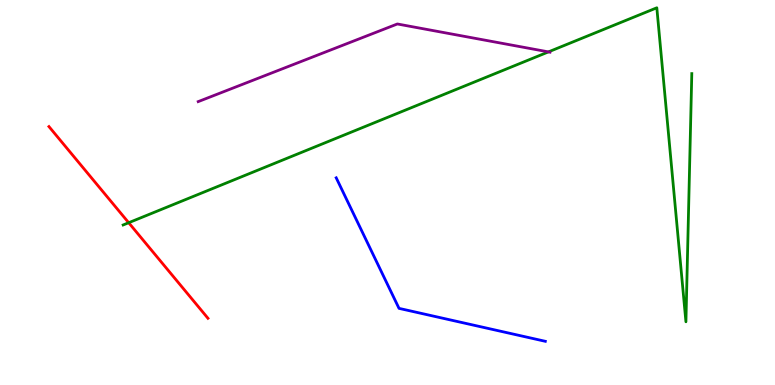[{'lines': ['blue', 'red'], 'intersections': []}, {'lines': ['green', 'red'], 'intersections': [{'x': 1.66, 'y': 4.22}]}, {'lines': ['purple', 'red'], 'intersections': []}, {'lines': ['blue', 'green'], 'intersections': []}, {'lines': ['blue', 'purple'], 'intersections': []}, {'lines': ['green', 'purple'], 'intersections': [{'x': 7.08, 'y': 8.65}]}]